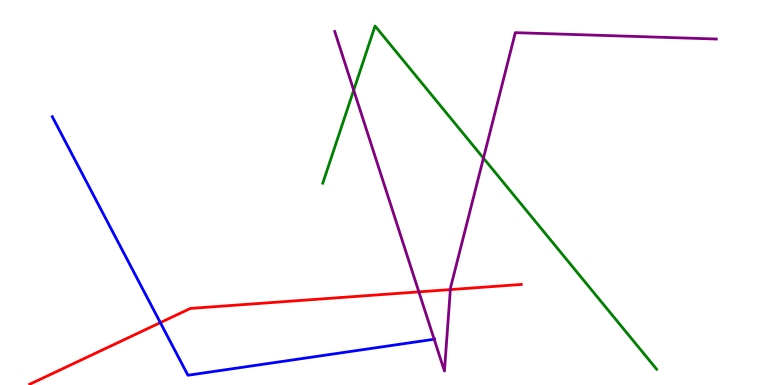[{'lines': ['blue', 'red'], 'intersections': [{'x': 2.07, 'y': 1.62}]}, {'lines': ['green', 'red'], 'intersections': []}, {'lines': ['purple', 'red'], 'intersections': [{'x': 5.4, 'y': 2.42}, {'x': 5.81, 'y': 2.48}]}, {'lines': ['blue', 'green'], 'intersections': []}, {'lines': ['blue', 'purple'], 'intersections': [{'x': 5.6, 'y': 1.19}]}, {'lines': ['green', 'purple'], 'intersections': [{'x': 4.56, 'y': 7.66}, {'x': 6.24, 'y': 5.89}]}]